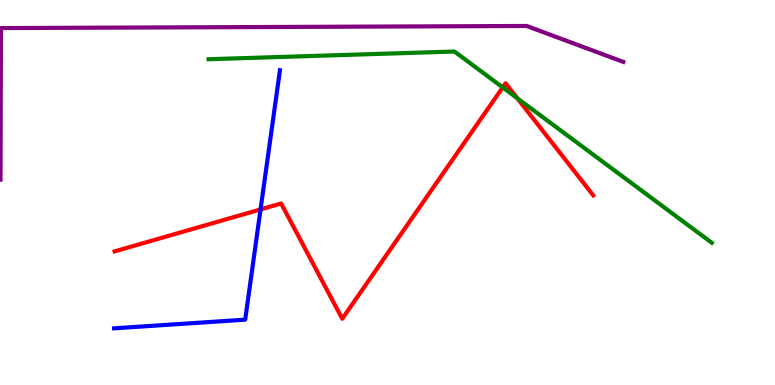[{'lines': ['blue', 'red'], 'intersections': [{'x': 3.36, 'y': 4.56}]}, {'lines': ['green', 'red'], 'intersections': [{'x': 6.49, 'y': 7.73}, {'x': 6.67, 'y': 7.45}]}, {'lines': ['purple', 'red'], 'intersections': []}, {'lines': ['blue', 'green'], 'intersections': []}, {'lines': ['blue', 'purple'], 'intersections': []}, {'lines': ['green', 'purple'], 'intersections': []}]